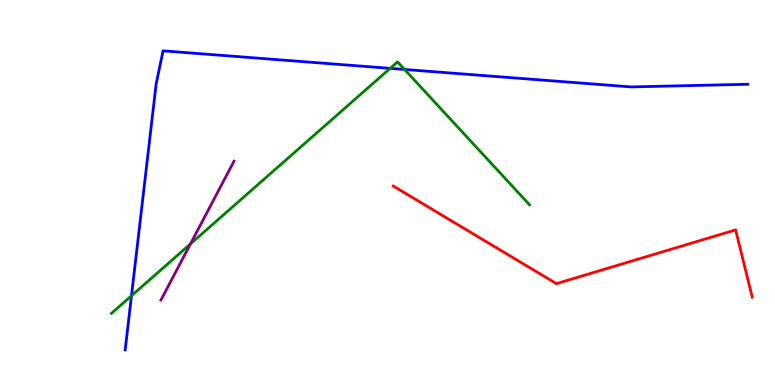[{'lines': ['blue', 'red'], 'intersections': []}, {'lines': ['green', 'red'], 'intersections': []}, {'lines': ['purple', 'red'], 'intersections': []}, {'lines': ['blue', 'green'], 'intersections': [{'x': 1.7, 'y': 2.32}, {'x': 5.03, 'y': 8.22}, {'x': 5.22, 'y': 8.2}]}, {'lines': ['blue', 'purple'], 'intersections': []}, {'lines': ['green', 'purple'], 'intersections': [{'x': 2.46, 'y': 3.66}]}]